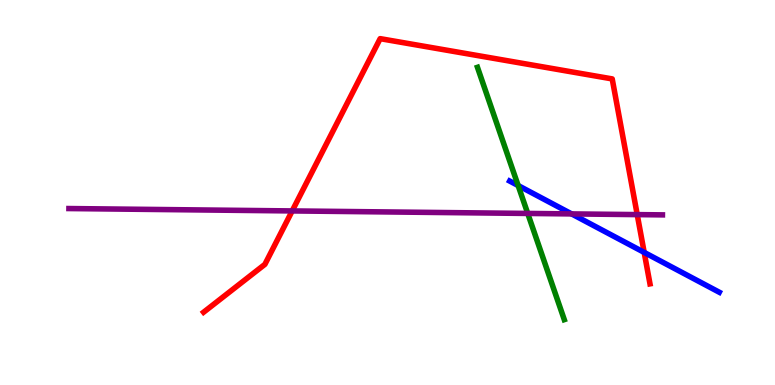[{'lines': ['blue', 'red'], 'intersections': [{'x': 8.31, 'y': 3.44}]}, {'lines': ['green', 'red'], 'intersections': []}, {'lines': ['purple', 'red'], 'intersections': [{'x': 3.77, 'y': 4.52}, {'x': 8.22, 'y': 4.43}]}, {'lines': ['blue', 'green'], 'intersections': [{'x': 6.69, 'y': 5.18}]}, {'lines': ['blue', 'purple'], 'intersections': [{'x': 7.38, 'y': 4.44}]}, {'lines': ['green', 'purple'], 'intersections': [{'x': 6.81, 'y': 4.46}]}]